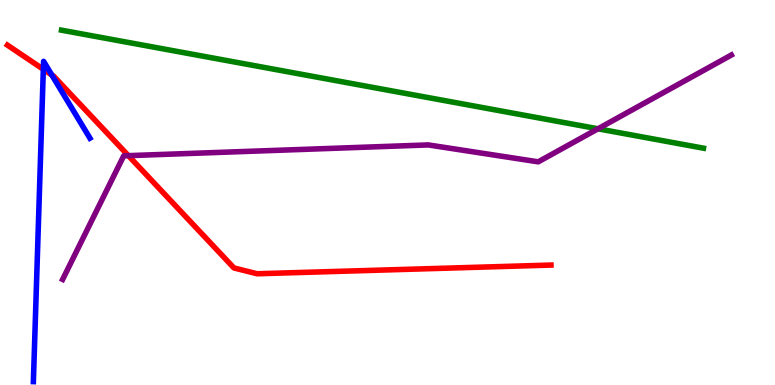[{'lines': ['blue', 'red'], 'intersections': [{'x': 0.559, 'y': 8.2}, {'x': 0.669, 'y': 8.05}]}, {'lines': ['green', 'red'], 'intersections': []}, {'lines': ['purple', 'red'], 'intersections': [{'x': 1.66, 'y': 5.96}]}, {'lines': ['blue', 'green'], 'intersections': []}, {'lines': ['blue', 'purple'], 'intersections': []}, {'lines': ['green', 'purple'], 'intersections': [{'x': 7.72, 'y': 6.65}]}]